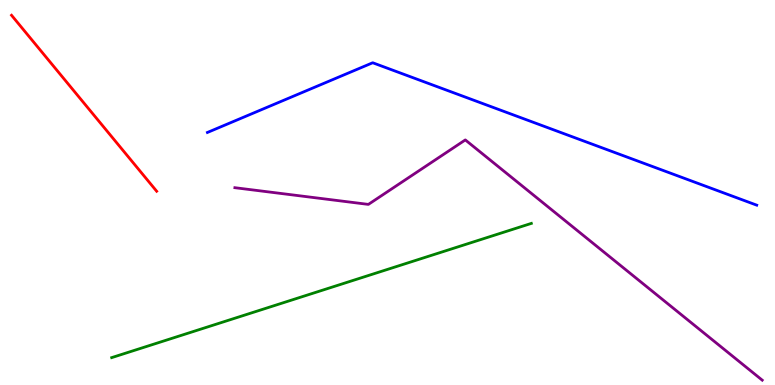[{'lines': ['blue', 'red'], 'intersections': []}, {'lines': ['green', 'red'], 'intersections': []}, {'lines': ['purple', 'red'], 'intersections': []}, {'lines': ['blue', 'green'], 'intersections': []}, {'lines': ['blue', 'purple'], 'intersections': []}, {'lines': ['green', 'purple'], 'intersections': []}]